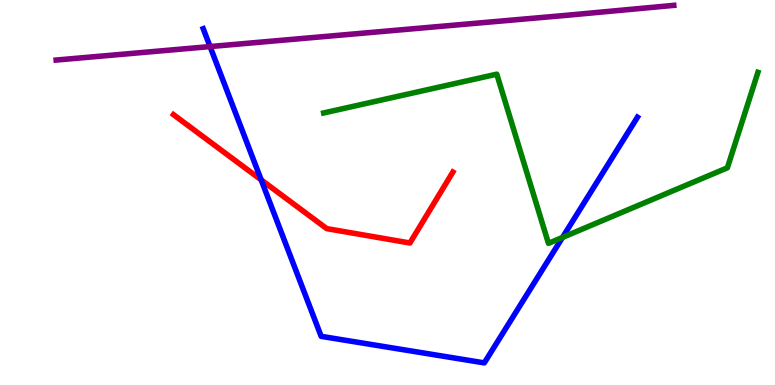[{'lines': ['blue', 'red'], 'intersections': [{'x': 3.37, 'y': 5.33}]}, {'lines': ['green', 'red'], 'intersections': []}, {'lines': ['purple', 'red'], 'intersections': []}, {'lines': ['blue', 'green'], 'intersections': [{'x': 7.26, 'y': 3.83}]}, {'lines': ['blue', 'purple'], 'intersections': [{'x': 2.71, 'y': 8.79}]}, {'lines': ['green', 'purple'], 'intersections': []}]